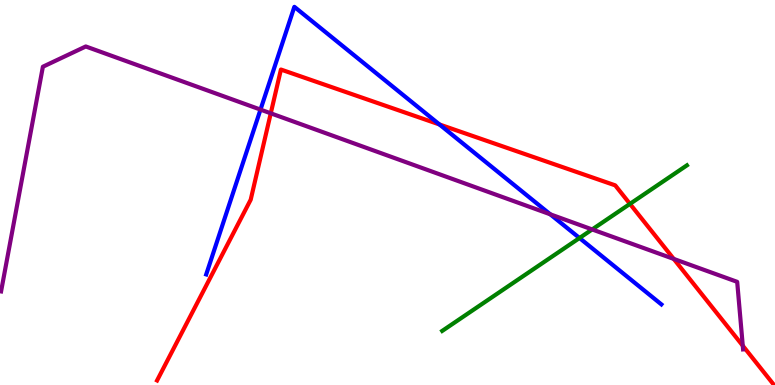[{'lines': ['blue', 'red'], 'intersections': [{'x': 5.67, 'y': 6.77}]}, {'lines': ['green', 'red'], 'intersections': [{'x': 8.13, 'y': 4.7}]}, {'lines': ['purple', 'red'], 'intersections': [{'x': 3.49, 'y': 7.06}, {'x': 8.69, 'y': 3.27}, {'x': 9.58, 'y': 1.02}]}, {'lines': ['blue', 'green'], 'intersections': [{'x': 7.48, 'y': 3.82}]}, {'lines': ['blue', 'purple'], 'intersections': [{'x': 3.36, 'y': 7.15}, {'x': 7.1, 'y': 4.43}]}, {'lines': ['green', 'purple'], 'intersections': [{'x': 7.64, 'y': 4.04}]}]